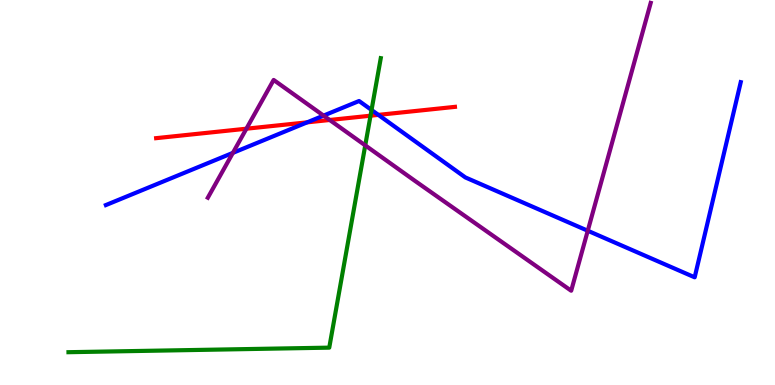[{'lines': ['blue', 'red'], 'intersections': [{'x': 3.96, 'y': 6.82}, {'x': 4.88, 'y': 7.02}]}, {'lines': ['green', 'red'], 'intersections': [{'x': 4.78, 'y': 6.99}]}, {'lines': ['purple', 'red'], 'intersections': [{'x': 3.18, 'y': 6.66}, {'x': 4.25, 'y': 6.88}]}, {'lines': ['blue', 'green'], 'intersections': [{'x': 4.79, 'y': 7.14}]}, {'lines': ['blue', 'purple'], 'intersections': [{'x': 3.01, 'y': 6.03}, {'x': 4.18, 'y': 7.0}, {'x': 7.58, 'y': 4.01}]}, {'lines': ['green', 'purple'], 'intersections': [{'x': 4.71, 'y': 6.22}]}]